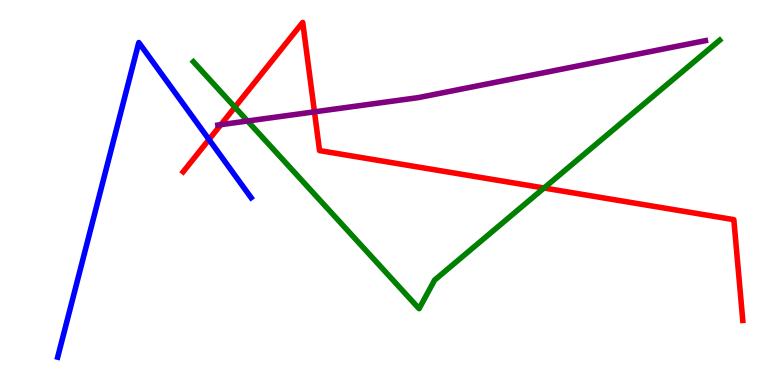[{'lines': ['blue', 'red'], 'intersections': [{'x': 2.7, 'y': 6.38}]}, {'lines': ['green', 'red'], 'intersections': [{'x': 3.03, 'y': 7.22}, {'x': 7.02, 'y': 5.12}]}, {'lines': ['purple', 'red'], 'intersections': [{'x': 2.85, 'y': 6.76}, {'x': 4.06, 'y': 7.1}]}, {'lines': ['blue', 'green'], 'intersections': []}, {'lines': ['blue', 'purple'], 'intersections': []}, {'lines': ['green', 'purple'], 'intersections': [{'x': 3.19, 'y': 6.86}]}]